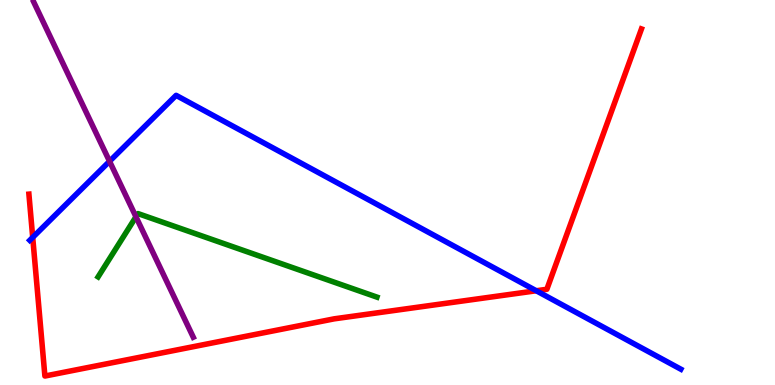[{'lines': ['blue', 'red'], 'intersections': [{'x': 0.422, 'y': 3.83}, {'x': 6.92, 'y': 2.45}]}, {'lines': ['green', 'red'], 'intersections': []}, {'lines': ['purple', 'red'], 'intersections': []}, {'lines': ['blue', 'green'], 'intersections': []}, {'lines': ['blue', 'purple'], 'intersections': [{'x': 1.41, 'y': 5.81}]}, {'lines': ['green', 'purple'], 'intersections': [{'x': 1.75, 'y': 4.37}]}]